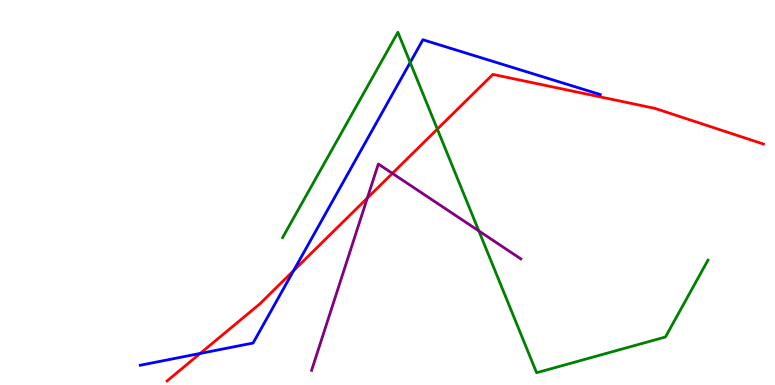[{'lines': ['blue', 'red'], 'intersections': [{'x': 2.58, 'y': 0.819}, {'x': 3.79, 'y': 2.97}]}, {'lines': ['green', 'red'], 'intersections': [{'x': 5.64, 'y': 6.65}]}, {'lines': ['purple', 'red'], 'intersections': [{'x': 4.74, 'y': 4.86}, {'x': 5.06, 'y': 5.5}]}, {'lines': ['blue', 'green'], 'intersections': [{'x': 5.29, 'y': 8.38}]}, {'lines': ['blue', 'purple'], 'intersections': []}, {'lines': ['green', 'purple'], 'intersections': [{'x': 6.18, 'y': 4.0}]}]